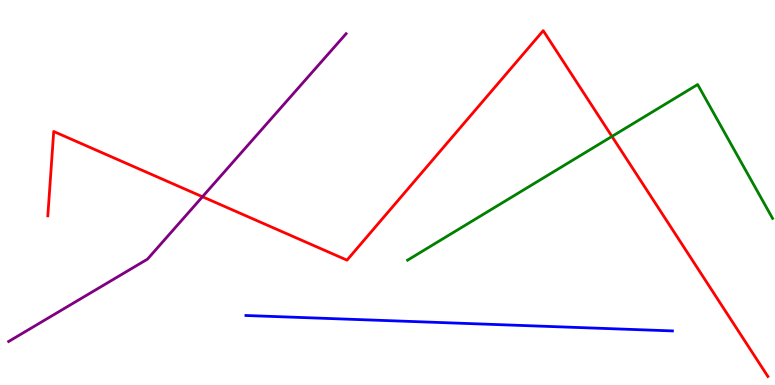[{'lines': ['blue', 'red'], 'intersections': []}, {'lines': ['green', 'red'], 'intersections': [{'x': 7.9, 'y': 6.46}]}, {'lines': ['purple', 'red'], 'intersections': [{'x': 2.61, 'y': 4.89}]}, {'lines': ['blue', 'green'], 'intersections': []}, {'lines': ['blue', 'purple'], 'intersections': []}, {'lines': ['green', 'purple'], 'intersections': []}]